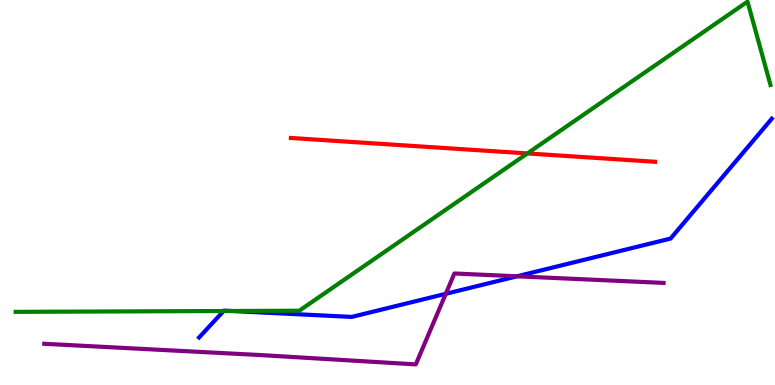[{'lines': ['blue', 'red'], 'intersections': []}, {'lines': ['green', 'red'], 'intersections': [{'x': 6.81, 'y': 6.01}]}, {'lines': ['purple', 'red'], 'intersections': []}, {'lines': ['blue', 'green'], 'intersections': [{'x': 2.88, 'y': 1.92}, {'x': 2.98, 'y': 1.92}]}, {'lines': ['blue', 'purple'], 'intersections': [{'x': 5.75, 'y': 2.37}, {'x': 6.67, 'y': 2.82}]}, {'lines': ['green', 'purple'], 'intersections': []}]